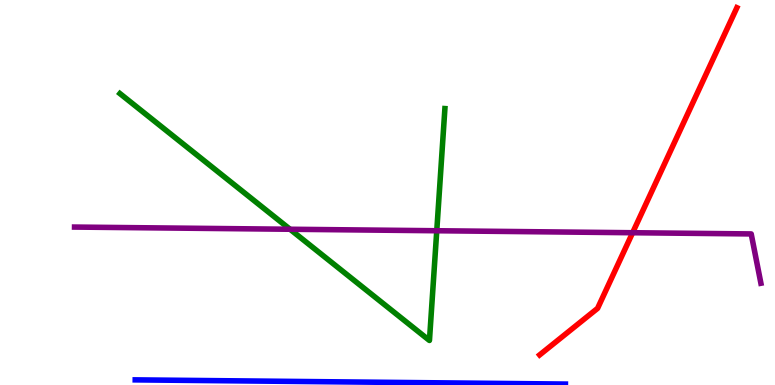[{'lines': ['blue', 'red'], 'intersections': []}, {'lines': ['green', 'red'], 'intersections': []}, {'lines': ['purple', 'red'], 'intersections': [{'x': 8.16, 'y': 3.96}]}, {'lines': ['blue', 'green'], 'intersections': []}, {'lines': ['blue', 'purple'], 'intersections': []}, {'lines': ['green', 'purple'], 'intersections': [{'x': 3.74, 'y': 4.05}, {'x': 5.64, 'y': 4.01}]}]